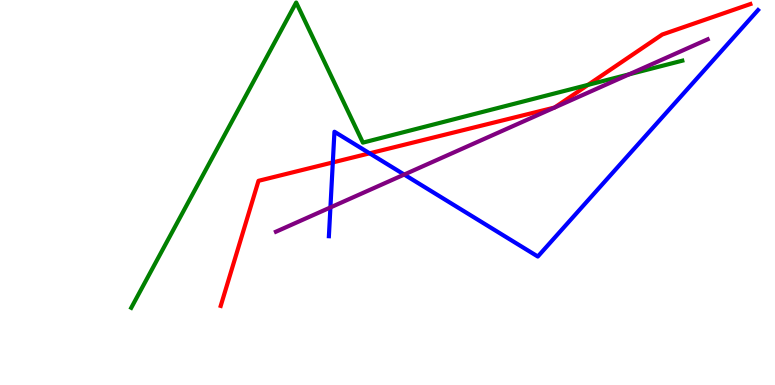[{'lines': ['blue', 'red'], 'intersections': [{'x': 4.29, 'y': 5.78}, {'x': 4.77, 'y': 6.02}]}, {'lines': ['green', 'red'], 'intersections': [{'x': 7.59, 'y': 7.8}]}, {'lines': ['purple', 'red'], 'intersections': []}, {'lines': ['blue', 'green'], 'intersections': []}, {'lines': ['blue', 'purple'], 'intersections': [{'x': 4.26, 'y': 4.61}, {'x': 5.22, 'y': 5.47}]}, {'lines': ['green', 'purple'], 'intersections': [{'x': 8.12, 'y': 8.07}]}]